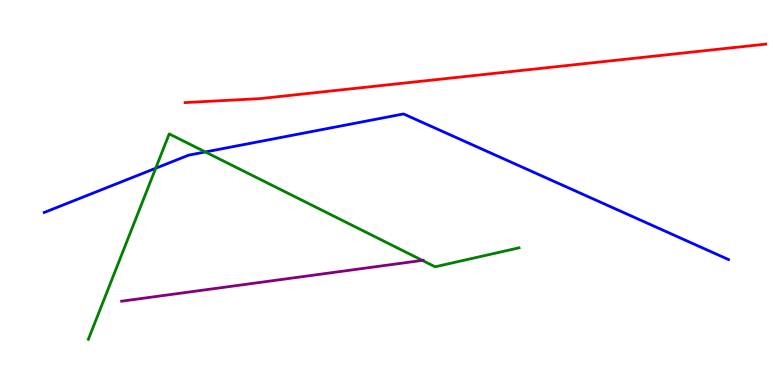[{'lines': ['blue', 'red'], 'intersections': []}, {'lines': ['green', 'red'], 'intersections': []}, {'lines': ['purple', 'red'], 'intersections': []}, {'lines': ['blue', 'green'], 'intersections': [{'x': 2.01, 'y': 5.63}, {'x': 2.65, 'y': 6.05}]}, {'lines': ['blue', 'purple'], 'intersections': []}, {'lines': ['green', 'purple'], 'intersections': [{'x': 5.45, 'y': 3.24}]}]